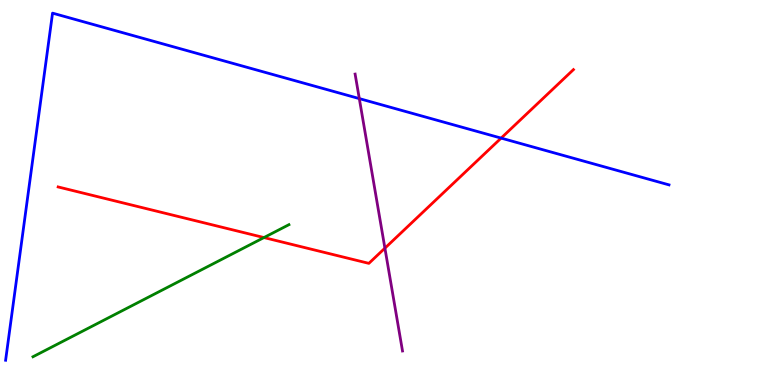[{'lines': ['blue', 'red'], 'intersections': [{'x': 6.47, 'y': 6.41}]}, {'lines': ['green', 'red'], 'intersections': [{'x': 3.41, 'y': 3.83}]}, {'lines': ['purple', 'red'], 'intersections': [{'x': 4.97, 'y': 3.55}]}, {'lines': ['blue', 'green'], 'intersections': []}, {'lines': ['blue', 'purple'], 'intersections': [{'x': 4.64, 'y': 7.44}]}, {'lines': ['green', 'purple'], 'intersections': []}]